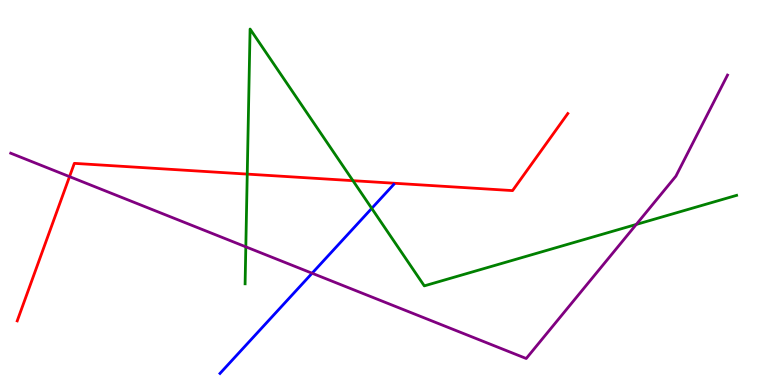[{'lines': ['blue', 'red'], 'intersections': []}, {'lines': ['green', 'red'], 'intersections': [{'x': 3.19, 'y': 5.48}, {'x': 4.55, 'y': 5.31}]}, {'lines': ['purple', 'red'], 'intersections': [{'x': 0.897, 'y': 5.41}]}, {'lines': ['blue', 'green'], 'intersections': [{'x': 4.8, 'y': 4.59}]}, {'lines': ['blue', 'purple'], 'intersections': [{'x': 4.03, 'y': 2.9}]}, {'lines': ['green', 'purple'], 'intersections': [{'x': 3.17, 'y': 3.59}, {'x': 8.21, 'y': 4.17}]}]